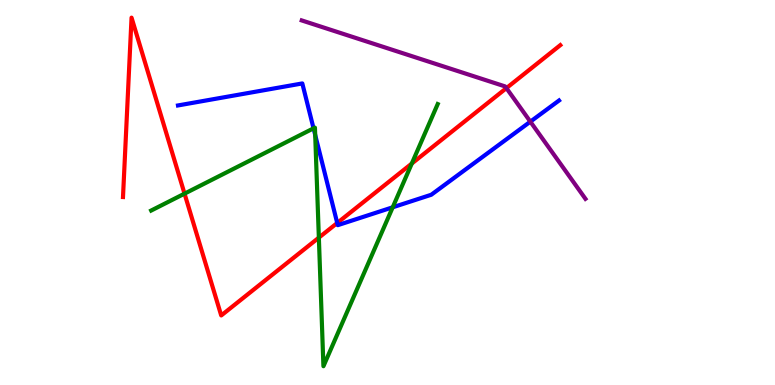[{'lines': ['blue', 'red'], 'intersections': [{'x': 4.35, 'y': 4.21}]}, {'lines': ['green', 'red'], 'intersections': [{'x': 2.38, 'y': 4.97}, {'x': 4.11, 'y': 3.83}, {'x': 5.31, 'y': 5.75}]}, {'lines': ['purple', 'red'], 'intersections': [{'x': 6.53, 'y': 7.71}]}, {'lines': ['blue', 'green'], 'intersections': [{'x': 4.05, 'y': 6.67}, {'x': 4.07, 'y': 6.49}, {'x': 5.07, 'y': 4.62}]}, {'lines': ['blue', 'purple'], 'intersections': [{'x': 6.84, 'y': 6.84}]}, {'lines': ['green', 'purple'], 'intersections': []}]